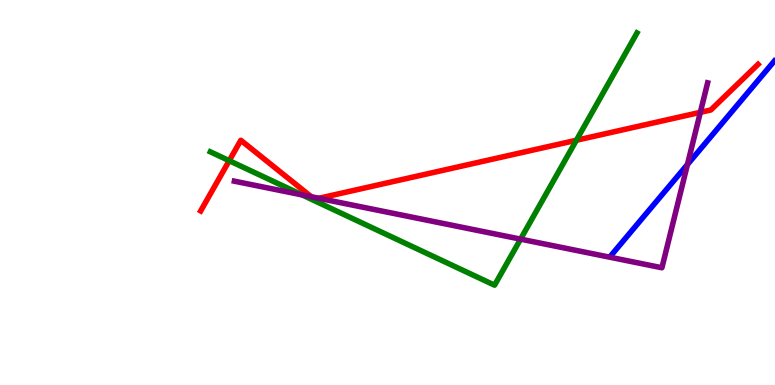[{'lines': ['blue', 'red'], 'intersections': []}, {'lines': ['green', 'red'], 'intersections': [{'x': 2.96, 'y': 5.83}, {'x': 7.44, 'y': 6.36}]}, {'lines': ['purple', 'red'], 'intersections': [{'x': 4.02, 'y': 4.89}, {'x': 4.11, 'y': 4.85}, {'x': 9.04, 'y': 7.08}]}, {'lines': ['blue', 'green'], 'intersections': []}, {'lines': ['blue', 'purple'], 'intersections': [{'x': 8.87, 'y': 5.73}]}, {'lines': ['green', 'purple'], 'intersections': [{'x': 3.9, 'y': 4.94}, {'x': 6.72, 'y': 3.79}]}]